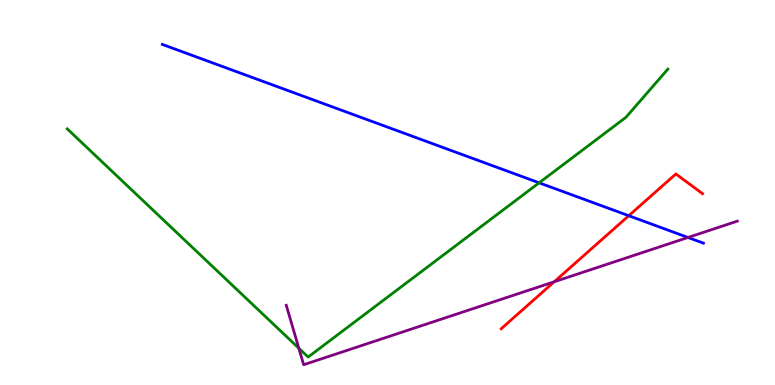[{'lines': ['blue', 'red'], 'intersections': [{'x': 8.11, 'y': 4.4}]}, {'lines': ['green', 'red'], 'intersections': []}, {'lines': ['purple', 'red'], 'intersections': [{'x': 7.15, 'y': 2.68}]}, {'lines': ['blue', 'green'], 'intersections': [{'x': 6.96, 'y': 5.25}]}, {'lines': ['blue', 'purple'], 'intersections': [{'x': 8.88, 'y': 3.83}]}, {'lines': ['green', 'purple'], 'intersections': [{'x': 3.86, 'y': 0.955}]}]